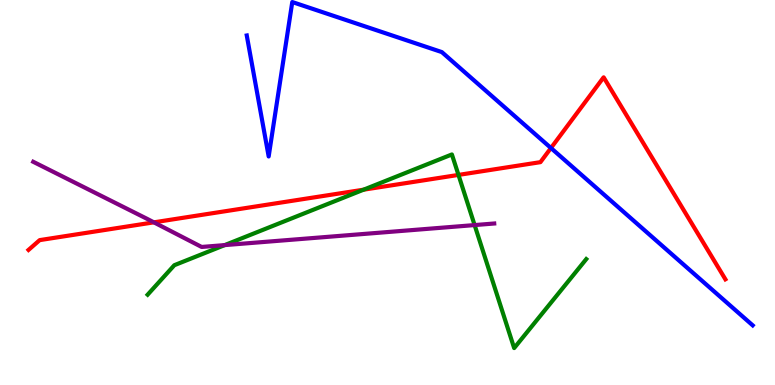[{'lines': ['blue', 'red'], 'intersections': [{'x': 7.11, 'y': 6.16}]}, {'lines': ['green', 'red'], 'intersections': [{'x': 4.69, 'y': 5.07}, {'x': 5.92, 'y': 5.46}]}, {'lines': ['purple', 'red'], 'intersections': [{'x': 1.99, 'y': 4.22}]}, {'lines': ['blue', 'green'], 'intersections': []}, {'lines': ['blue', 'purple'], 'intersections': []}, {'lines': ['green', 'purple'], 'intersections': [{'x': 2.9, 'y': 3.63}, {'x': 6.12, 'y': 4.15}]}]